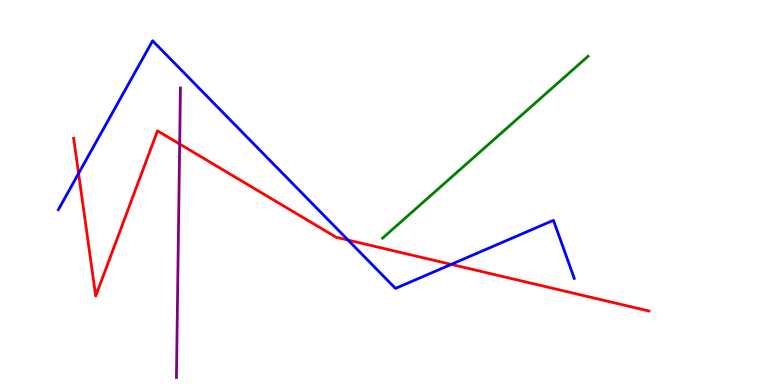[{'lines': ['blue', 'red'], 'intersections': [{'x': 1.01, 'y': 5.5}, {'x': 4.49, 'y': 3.76}, {'x': 5.82, 'y': 3.13}]}, {'lines': ['green', 'red'], 'intersections': []}, {'lines': ['purple', 'red'], 'intersections': [{'x': 2.32, 'y': 6.26}]}, {'lines': ['blue', 'green'], 'intersections': []}, {'lines': ['blue', 'purple'], 'intersections': []}, {'lines': ['green', 'purple'], 'intersections': []}]